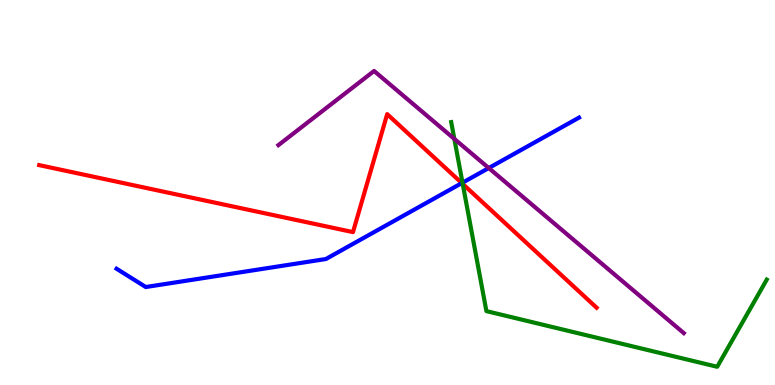[{'lines': ['blue', 'red'], 'intersections': [{'x': 5.96, 'y': 5.24}]}, {'lines': ['green', 'red'], 'intersections': [{'x': 5.97, 'y': 5.22}]}, {'lines': ['purple', 'red'], 'intersections': []}, {'lines': ['blue', 'green'], 'intersections': [{'x': 5.97, 'y': 5.25}]}, {'lines': ['blue', 'purple'], 'intersections': [{'x': 6.31, 'y': 5.64}]}, {'lines': ['green', 'purple'], 'intersections': [{'x': 5.86, 'y': 6.39}]}]